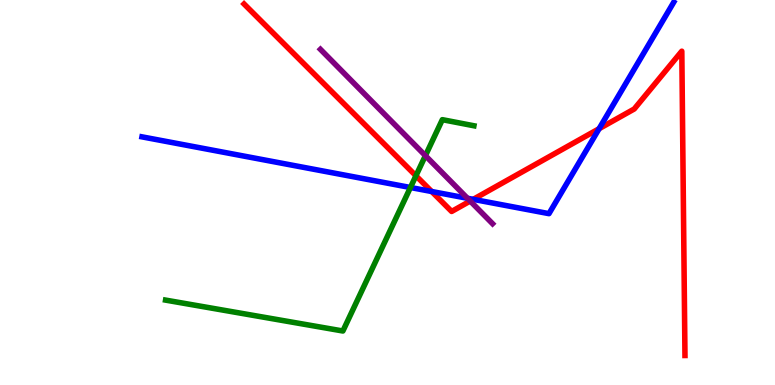[{'lines': ['blue', 'red'], 'intersections': [{'x': 5.57, 'y': 5.03}, {'x': 6.11, 'y': 4.82}, {'x': 7.73, 'y': 6.66}]}, {'lines': ['green', 'red'], 'intersections': [{'x': 5.37, 'y': 5.43}]}, {'lines': ['purple', 'red'], 'intersections': [{'x': 6.07, 'y': 4.78}]}, {'lines': ['blue', 'green'], 'intersections': [{'x': 5.3, 'y': 5.13}]}, {'lines': ['blue', 'purple'], 'intersections': [{'x': 6.03, 'y': 4.85}]}, {'lines': ['green', 'purple'], 'intersections': [{'x': 5.49, 'y': 5.96}]}]